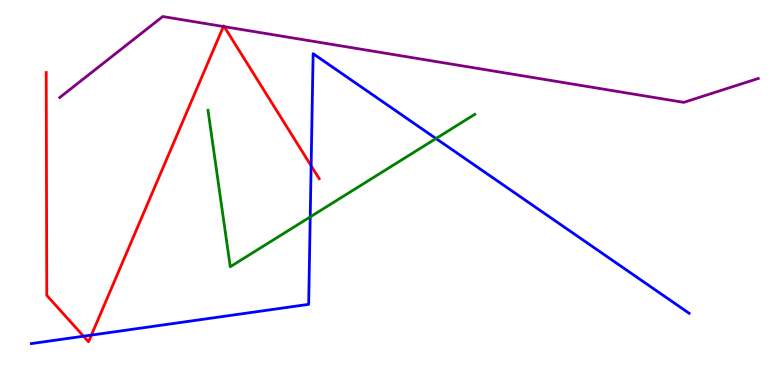[{'lines': ['blue', 'red'], 'intersections': [{'x': 1.08, 'y': 1.27}, {'x': 1.18, 'y': 1.3}, {'x': 4.01, 'y': 5.69}]}, {'lines': ['green', 'red'], 'intersections': []}, {'lines': ['purple', 'red'], 'intersections': [{'x': 2.88, 'y': 9.31}, {'x': 2.89, 'y': 9.31}]}, {'lines': ['blue', 'green'], 'intersections': [{'x': 4.0, 'y': 4.37}, {'x': 5.63, 'y': 6.4}]}, {'lines': ['blue', 'purple'], 'intersections': []}, {'lines': ['green', 'purple'], 'intersections': []}]